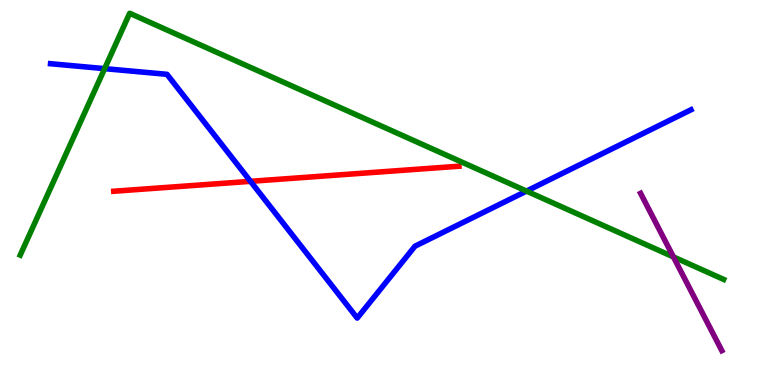[{'lines': ['blue', 'red'], 'intersections': [{'x': 3.23, 'y': 5.29}]}, {'lines': ['green', 'red'], 'intersections': []}, {'lines': ['purple', 'red'], 'intersections': []}, {'lines': ['blue', 'green'], 'intersections': [{'x': 1.35, 'y': 8.22}, {'x': 6.79, 'y': 5.04}]}, {'lines': ['blue', 'purple'], 'intersections': []}, {'lines': ['green', 'purple'], 'intersections': [{'x': 8.69, 'y': 3.33}]}]